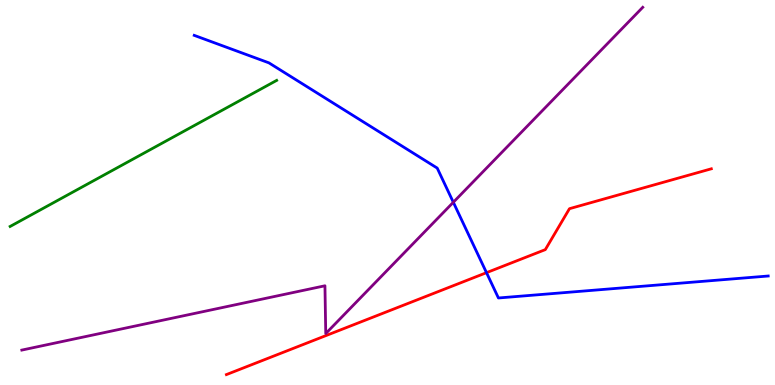[{'lines': ['blue', 'red'], 'intersections': [{'x': 6.28, 'y': 2.92}]}, {'lines': ['green', 'red'], 'intersections': []}, {'lines': ['purple', 'red'], 'intersections': []}, {'lines': ['blue', 'green'], 'intersections': []}, {'lines': ['blue', 'purple'], 'intersections': [{'x': 5.85, 'y': 4.75}]}, {'lines': ['green', 'purple'], 'intersections': []}]